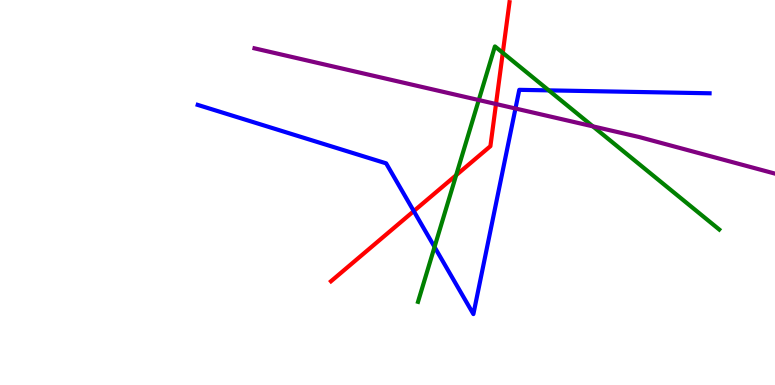[{'lines': ['blue', 'red'], 'intersections': [{'x': 5.34, 'y': 4.52}]}, {'lines': ['green', 'red'], 'intersections': [{'x': 5.89, 'y': 5.45}, {'x': 6.49, 'y': 8.63}]}, {'lines': ['purple', 'red'], 'intersections': [{'x': 6.4, 'y': 7.3}]}, {'lines': ['blue', 'green'], 'intersections': [{'x': 5.61, 'y': 3.59}, {'x': 7.08, 'y': 7.65}]}, {'lines': ['blue', 'purple'], 'intersections': [{'x': 6.65, 'y': 7.18}]}, {'lines': ['green', 'purple'], 'intersections': [{'x': 6.18, 'y': 7.4}, {'x': 7.65, 'y': 6.72}]}]